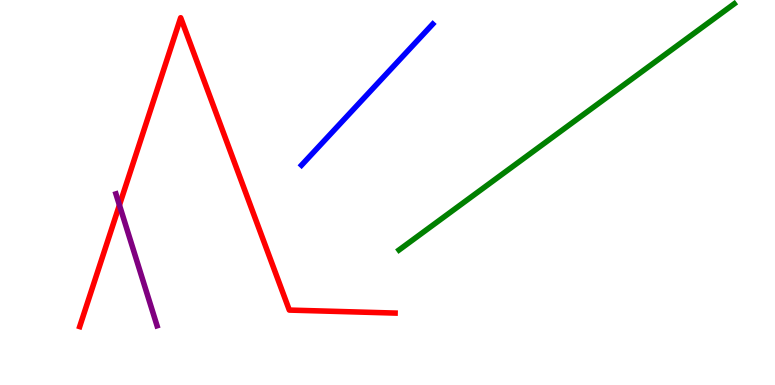[{'lines': ['blue', 'red'], 'intersections': []}, {'lines': ['green', 'red'], 'intersections': []}, {'lines': ['purple', 'red'], 'intersections': [{'x': 1.54, 'y': 4.67}]}, {'lines': ['blue', 'green'], 'intersections': []}, {'lines': ['blue', 'purple'], 'intersections': []}, {'lines': ['green', 'purple'], 'intersections': []}]